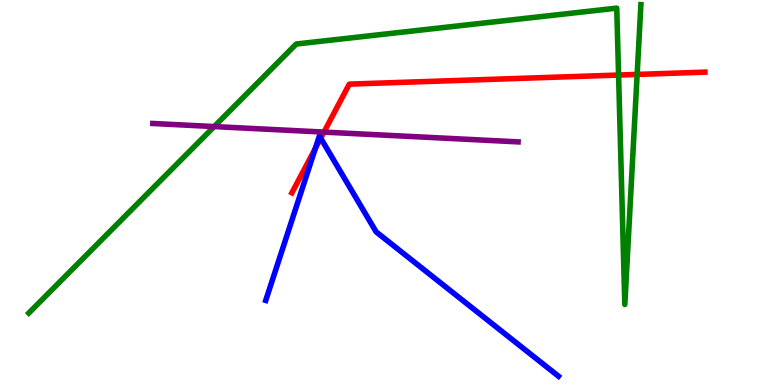[{'lines': ['blue', 'red'], 'intersections': [{'x': 4.07, 'y': 6.14}, {'x': 4.14, 'y': 6.41}]}, {'lines': ['green', 'red'], 'intersections': [{'x': 7.98, 'y': 8.05}, {'x': 8.22, 'y': 8.07}]}, {'lines': ['purple', 'red'], 'intersections': [{'x': 4.18, 'y': 6.57}]}, {'lines': ['blue', 'green'], 'intersections': []}, {'lines': ['blue', 'purple'], 'intersections': []}, {'lines': ['green', 'purple'], 'intersections': [{'x': 2.76, 'y': 6.71}]}]